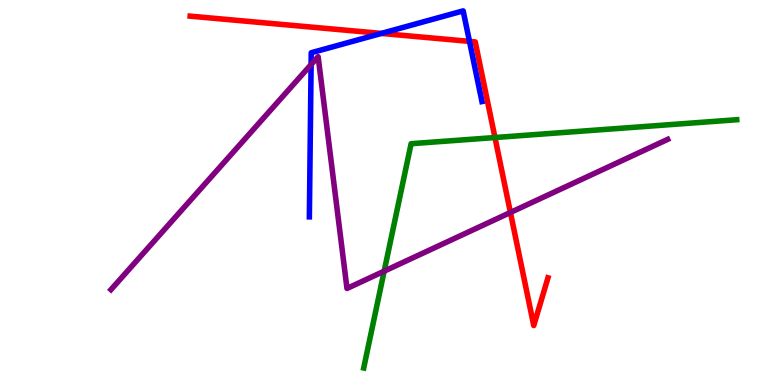[{'lines': ['blue', 'red'], 'intersections': [{'x': 4.92, 'y': 9.13}, {'x': 6.06, 'y': 8.93}]}, {'lines': ['green', 'red'], 'intersections': [{'x': 6.39, 'y': 6.43}]}, {'lines': ['purple', 'red'], 'intersections': [{'x': 6.59, 'y': 4.48}]}, {'lines': ['blue', 'green'], 'intersections': []}, {'lines': ['blue', 'purple'], 'intersections': [{'x': 4.01, 'y': 8.32}]}, {'lines': ['green', 'purple'], 'intersections': [{'x': 4.96, 'y': 2.96}]}]